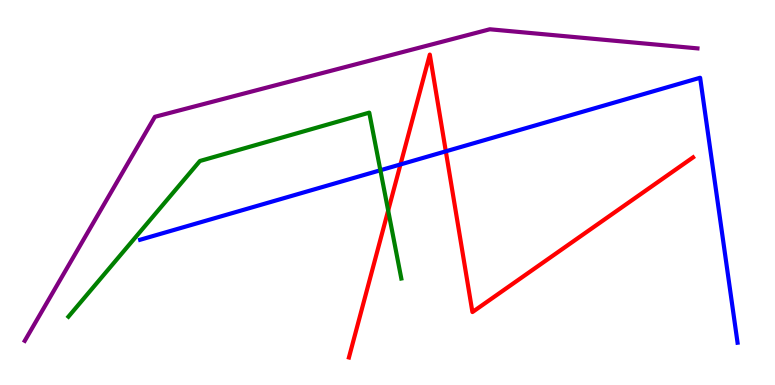[{'lines': ['blue', 'red'], 'intersections': [{'x': 5.17, 'y': 5.73}, {'x': 5.75, 'y': 6.07}]}, {'lines': ['green', 'red'], 'intersections': [{'x': 5.01, 'y': 4.53}]}, {'lines': ['purple', 'red'], 'intersections': []}, {'lines': ['blue', 'green'], 'intersections': [{'x': 4.91, 'y': 5.58}]}, {'lines': ['blue', 'purple'], 'intersections': []}, {'lines': ['green', 'purple'], 'intersections': []}]